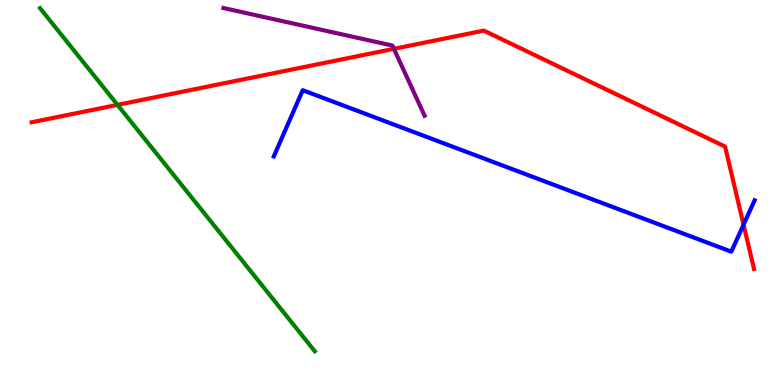[{'lines': ['blue', 'red'], 'intersections': [{'x': 9.59, 'y': 4.16}]}, {'lines': ['green', 'red'], 'intersections': [{'x': 1.52, 'y': 7.28}]}, {'lines': ['purple', 'red'], 'intersections': [{'x': 5.08, 'y': 8.73}]}, {'lines': ['blue', 'green'], 'intersections': []}, {'lines': ['blue', 'purple'], 'intersections': []}, {'lines': ['green', 'purple'], 'intersections': []}]